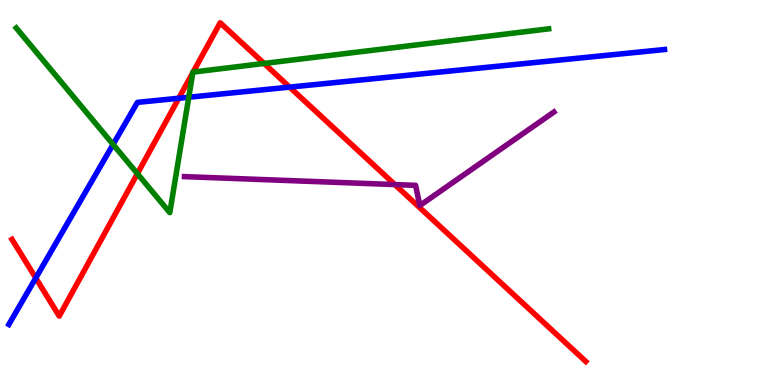[{'lines': ['blue', 'red'], 'intersections': [{'x': 0.461, 'y': 2.78}, {'x': 2.31, 'y': 7.45}, {'x': 3.74, 'y': 7.74}]}, {'lines': ['green', 'red'], 'intersections': [{'x': 1.77, 'y': 5.49}, {'x': 2.49, 'y': 8.11}, {'x': 2.49, 'y': 8.13}, {'x': 3.41, 'y': 8.35}]}, {'lines': ['purple', 'red'], 'intersections': [{'x': 5.09, 'y': 5.21}]}, {'lines': ['blue', 'green'], 'intersections': [{'x': 1.46, 'y': 6.25}, {'x': 2.44, 'y': 7.47}]}, {'lines': ['blue', 'purple'], 'intersections': []}, {'lines': ['green', 'purple'], 'intersections': []}]